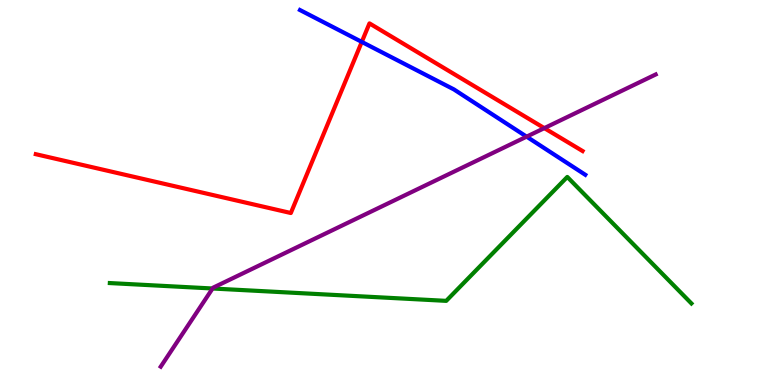[{'lines': ['blue', 'red'], 'intersections': [{'x': 4.67, 'y': 8.91}]}, {'lines': ['green', 'red'], 'intersections': []}, {'lines': ['purple', 'red'], 'intersections': [{'x': 7.02, 'y': 6.67}]}, {'lines': ['blue', 'green'], 'intersections': []}, {'lines': ['blue', 'purple'], 'intersections': [{'x': 6.8, 'y': 6.45}]}, {'lines': ['green', 'purple'], 'intersections': [{'x': 2.74, 'y': 2.51}]}]